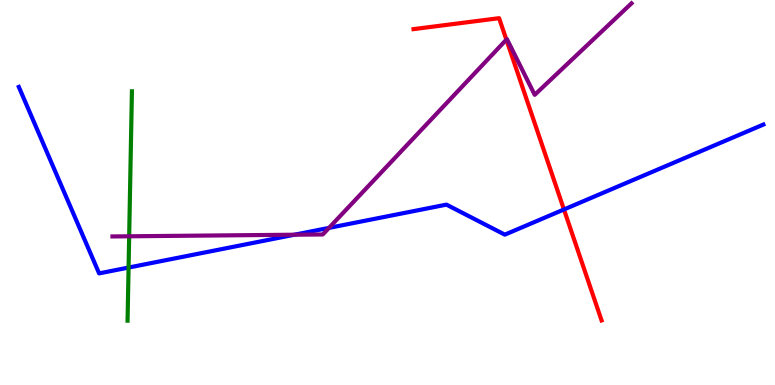[{'lines': ['blue', 'red'], 'intersections': [{'x': 7.28, 'y': 4.56}]}, {'lines': ['green', 'red'], 'intersections': []}, {'lines': ['purple', 'red'], 'intersections': [{'x': 6.53, 'y': 8.97}]}, {'lines': ['blue', 'green'], 'intersections': [{'x': 1.66, 'y': 3.05}]}, {'lines': ['blue', 'purple'], 'intersections': [{'x': 3.8, 'y': 3.9}, {'x': 4.25, 'y': 4.08}]}, {'lines': ['green', 'purple'], 'intersections': [{'x': 1.67, 'y': 3.86}]}]